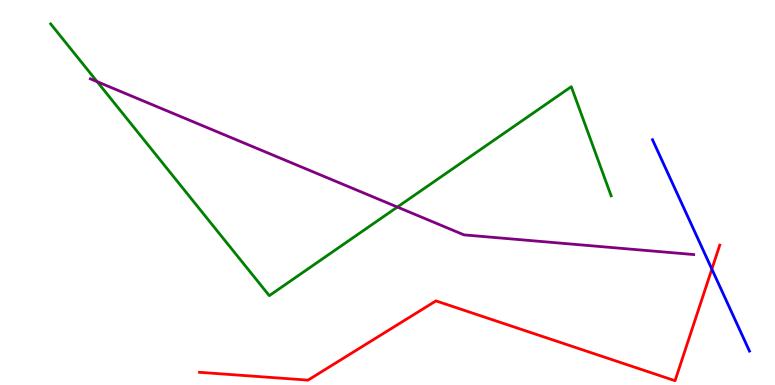[{'lines': ['blue', 'red'], 'intersections': [{'x': 9.19, 'y': 3.01}]}, {'lines': ['green', 'red'], 'intersections': []}, {'lines': ['purple', 'red'], 'intersections': []}, {'lines': ['blue', 'green'], 'intersections': []}, {'lines': ['blue', 'purple'], 'intersections': []}, {'lines': ['green', 'purple'], 'intersections': [{'x': 1.25, 'y': 7.88}, {'x': 5.13, 'y': 4.62}]}]